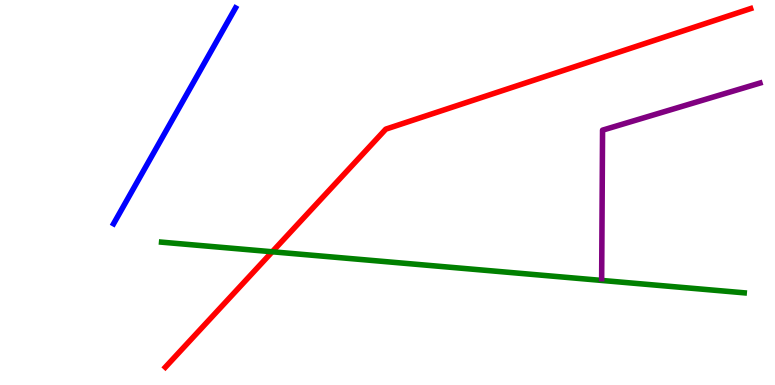[{'lines': ['blue', 'red'], 'intersections': []}, {'lines': ['green', 'red'], 'intersections': [{'x': 3.51, 'y': 3.46}]}, {'lines': ['purple', 'red'], 'intersections': []}, {'lines': ['blue', 'green'], 'intersections': []}, {'lines': ['blue', 'purple'], 'intersections': []}, {'lines': ['green', 'purple'], 'intersections': []}]